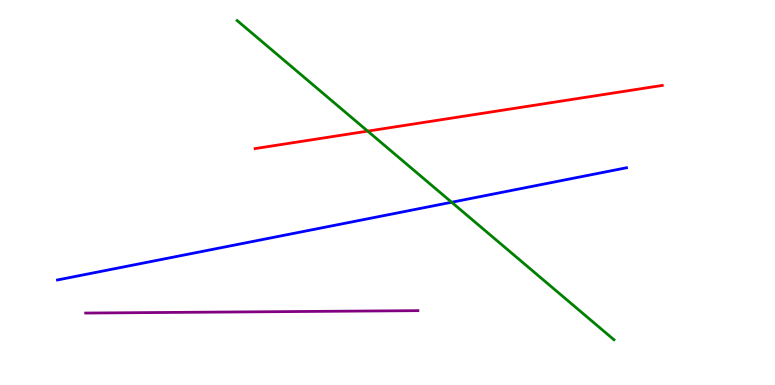[{'lines': ['blue', 'red'], 'intersections': []}, {'lines': ['green', 'red'], 'intersections': [{'x': 4.74, 'y': 6.59}]}, {'lines': ['purple', 'red'], 'intersections': []}, {'lines': ['blue', 'green'], 'intersections': [{'x': 5.83, 'y': 4.75}]}, {'lines': ['blue', 'purple'], 'intersections': []}, {'lines': ['green', 'purple'], 'intersections': []}]